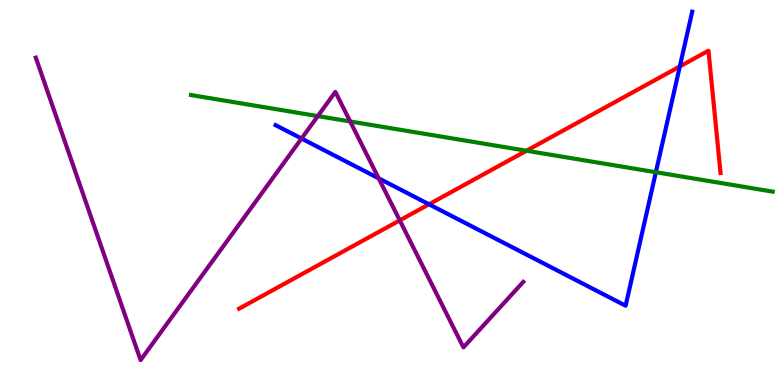[{'lines': ['blue', 'red'], 'intersections': [{'x': 5.54, 'y': 4.69}, {'x': 8.77, 'y': 8.27}]}, {'lines': ['green', 'red'], 'intersections': [{'x': 6.79, 'y': 6.08}]}, {'lines': ['purple', 'red'], 'intersections': [{'x': 5.16, 'y': 4.28}]}, {'lines': ['blue', 'green'], 'intersections': [{'x': 8.46, 'y': 5.53}]}, {'lines': ['blue', 'purple'], 'intersections': [{'x': 3.89, 'y': 6.4}, {'x': 4.89, 'y': 5.37}]}, {'lines': ['green', 'purple'], 'intersections': [{'x': 4.1, 'y': 6.98}, {'x': 4.52, 'y': 6.84}]}]